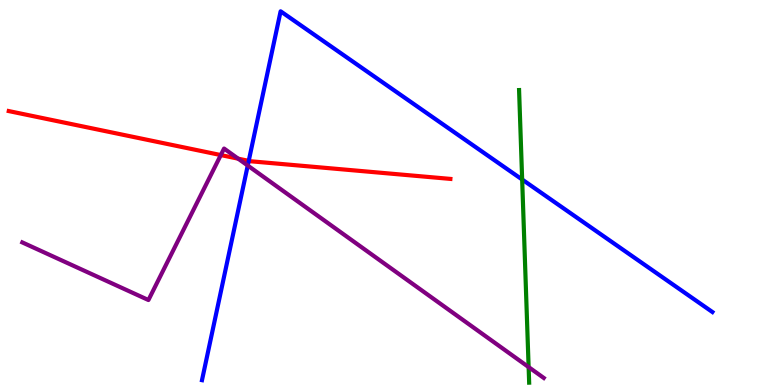[{'lines': ['blue', 'red'], 'intersections': [{'x': 3.21, 'y': 5.82}]}, {'lines': ['green', 'red'], 'intersections': []}, {'lines': ['purple', 'red'], 'intersections': [{'x': 2.85, 'y': 5.97}, {'x': 3.07, 'y': 5.88}]}, {'lines': ['blue', 'green'], 'intersections': [{'x': 6.74, 'y': 5.34}]}, {'lines': ['blue', 'purple'], 'intersections': [{'x': 3.2, 'y': 5.7}]}, {'lines': ['green', 'purple'], 'intersections': [{'x': 6.82, 'y': 0.465}]}]